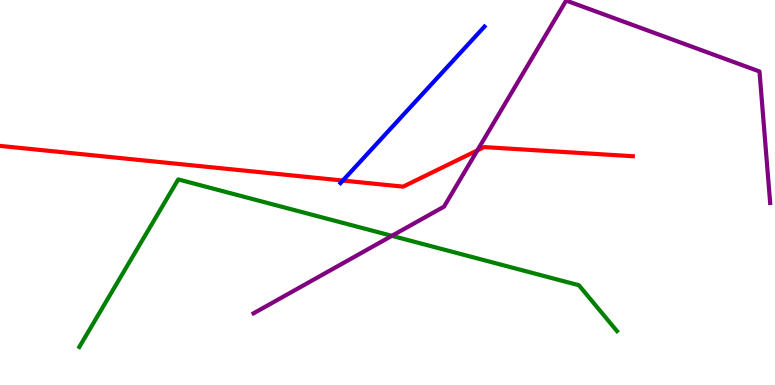[{'lines': ['blue', 'red'], 'intersections': [{'x': 4.42, 'y': 5.31}]}, {'lines': ['green', 'red'], 'intersections': []}, {'lines': ['purple', 'red'], 'intersections': [{'x': 6.16, 'y': 6.09}]}, {'lines': ['blue', 'green'], 'intersections': []}, {'lines': ['blue', 'purple'], 'intersections': []}, {'lines': ['green', 'purple'], 'intersections': [{'x': 5.06, 'y': 3.87}]}]